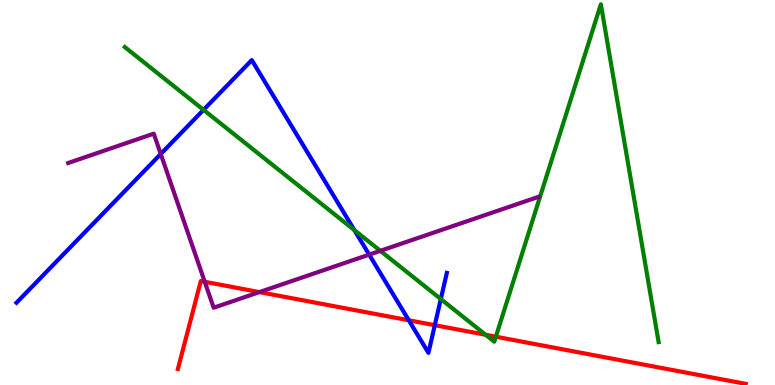[{'lines': ['blue', 'red'], 'intersections': [{'x': 5.27, 'y': 1.68}, {'x': 5.61, 'y': 1.55}]}, {'lines': ['green', 'red'], 'intersections': [{'x': 6.27, 'y': 1.3}, {'x': 6.4, 'y': 1.25}]}, {'lines': ['purple', 'red'], 'intersections': [{'x': 2.64, 'y': 2.68}, {'x': 3.35, 'y': 2.41}]}, {'lines': ['blue', 'green'], 'intersections': [{'x': 2.63, 'y': 7.15}, {'x': 4.57, 'y': 4.02}, {'x': 5.69, 'y': 2.23}]}, {'lines': ['blue', 'purple'], 'intersections': [{'x': 2.07, 'y': 6.0}, {'x': 4.76, 'y': 3.39}]}, {'lines': ['green', 'purple'], 'intersections': [{'x': 4.91, 'y': 3.49}]}]